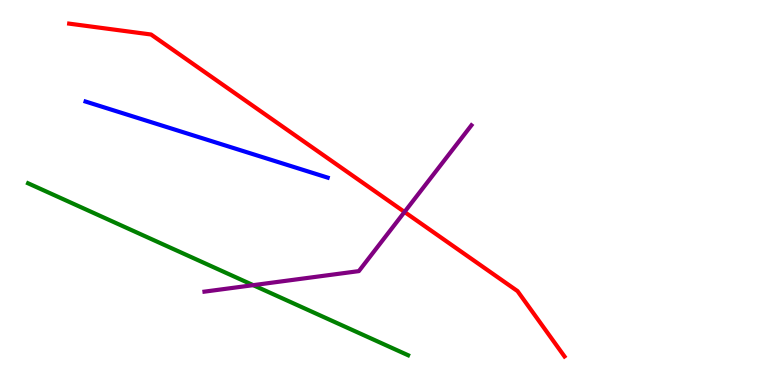[{'lines': ['blue', 'red'], 'intersections': []}, {'lines': ['green', 'red'], 'intersections': []}, {'lines': ['purple', 'red'], 'intersections': [{'x': 5.22, 'y': 4.49}]}, {'lines': ['blue', 'green'], 'intersections': []}, {'lines': ['blue', 'purple'], 'intersections': []}, {'lines': ['green', 'purple'], 'intersections': [{'x': 3.27, 'y': 2.59}]}]